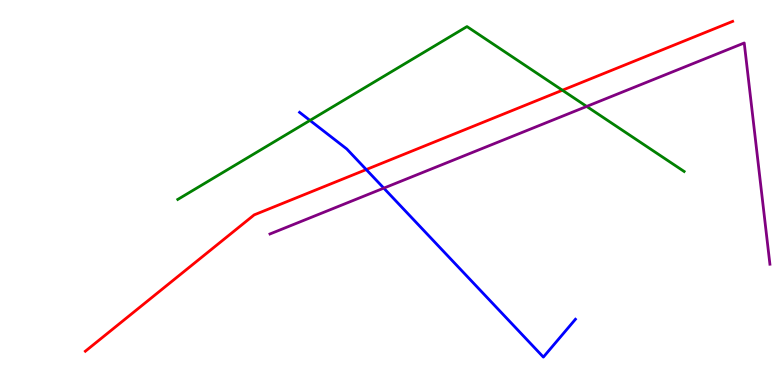[{'lines': ['blue', 'red'], 'intersections': [{'x': 4.73, 'y': 5.6}]}, {'lines': ['green', 'red'], 'intersections': [{'x': 7.26, 'y': 7.66}]}, {'lines': ['purple', 'red'], 'intersections': []}, {'lines': ['blue', 'green'], 'intersections': [{'x': 4.0, 'y': 6.87}]}, {'lines': ['blue', 'purple'], 'intersections': [{'x': 4.95, 'y': 5.11}]}, {'lines': ['green', 'purple'], 'intersections': [{'x': 7.57, 'y': 7.24}]}]